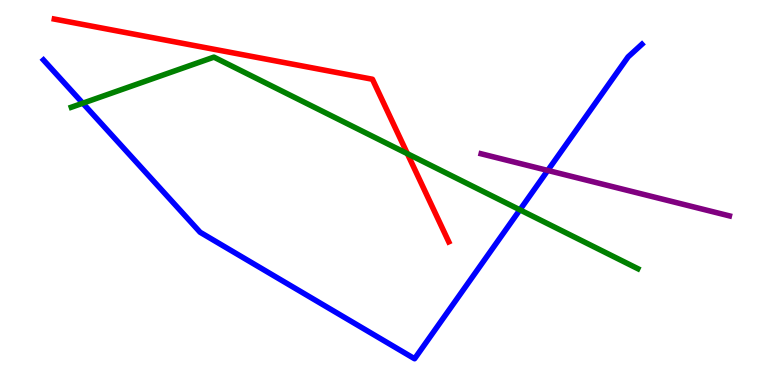[{'lines': ['blue', 'red'], 'intersections': []}, {'lines': ['green', 'red'], 'intersections': [{'x': 5.26, 'y': 6.01}]}, {'lines': ['purple', 'red'], 'intersections': []}, {'lines': ['blue', 'green'], 'intersections': [{'x': 1.07, 'y': 7.32}, {'x': 6.71, 'y': 4.55}]}, {'lines': ['blue', 'purple'], 'intersections': [{'x': 7.07, 'y': 5.57}]}, {'lines': ['green', 'purple'], 'intersections': []}]